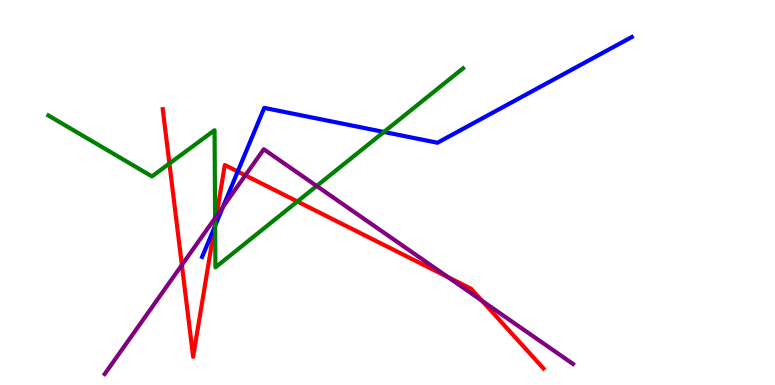[{'lines': ['blue', 'red'], 'intersections': [{'x': 2.77, 'y': 4.1}, {'x': 3.07, 'y': 5.54}]}, {'lines': ['green', 'red'], 'intersections': [{'x': 2.19, 'y': 5.75}, {'x': 2.78, 'y': 4.19}, {'x': 3.84, 'y': 4.77}]}, {'lines': ['purple', 'red'], 'intersections': [{'x': 2.35, 'y': 3.12}, {'x': 2.79, 'y': 4.38}, {'x': 3.17, 'y': 5.45}, {'x': 5.78, 'y': 2.8}, {'x': 6.22, 'y': 2.19}]}, {'lines': ['blue', 'green'], 'intersections': [{'x': 2.78, 'y': 4.14}, {'x': 4.95, 'y': 6.57}]}, {'lines': ['blue', 'purple'], 'intersections': [{'x': 2.88, 'y': 4.63}]}, {'lines': ['green', 'purple'], 'intersections': [{'x': 2.78, 'y': 4.34}, {'x': 4.09, 'y': 5.17}]}]